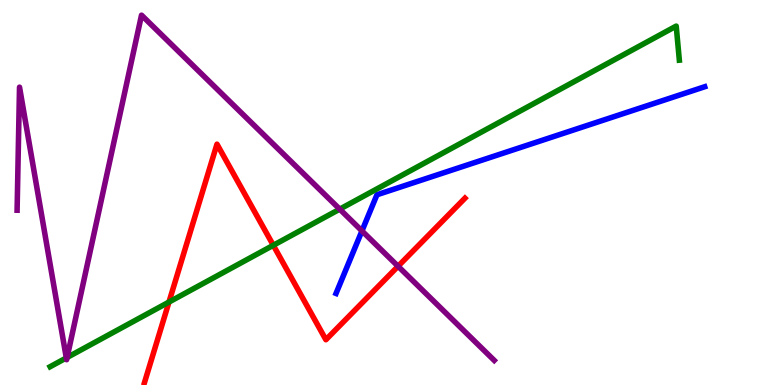[{'lines': ['blue', 'red'], 'intersections': []}, {'lines': ['green', 'red'], 'intersections': [{'x': 2.18, 'y': 2.15}, {'x': 3.53, 'y': 3.63}]}, {'lines': ['purple', 'red'], 'intersections': [{'x': 5.14, 'y': 3.08}]}, {'lines': ['blue', 'green'], 'intersections': []}, {'lines': ['blue', 'purple'], 'intersections': [{'x': 4.67, 'y': 4.0}]}, {'lines': ['green', 'purple'], 'intersections': [{'x': 0.856, 'y': 0.704}, {'x': 0.866, 'y': 0.715}, {'x': 4.38, 'y': 4.57}]}]